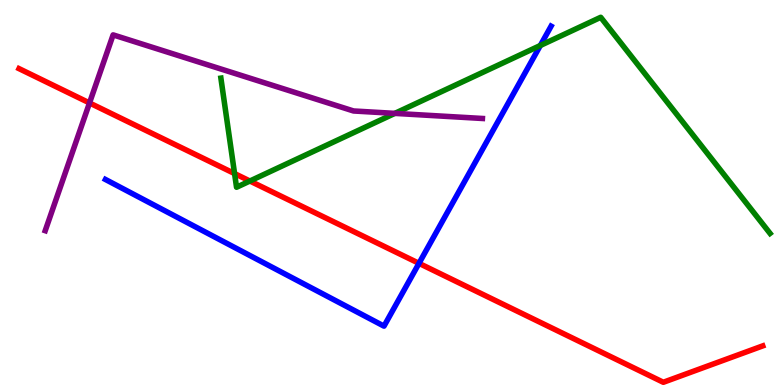[{'lines': ['blue', 'red'], 'intersections': [{'x': 5.41, 'y': 3.16}]}, {'lines': ['green', 'red'], 'intersections': [{'x': 3.03, 'y': 5.49}, {'x': 3.22, 'y': 5.3}]}, {'lines': ['purple', 'red'], 'intersections': [{'x': 1.15, 'y': 7.33}]}, {'lines': ['blue', 'green'], 'intersections': [{'x': 6.97, 'y': 8.82}]}, {'lines': ['blue', 'purple'], 'intersections': []}, {'lines': ['green', 'purple'], 'intersections': [{'x': 5.09, 'y': 7.06}]}]